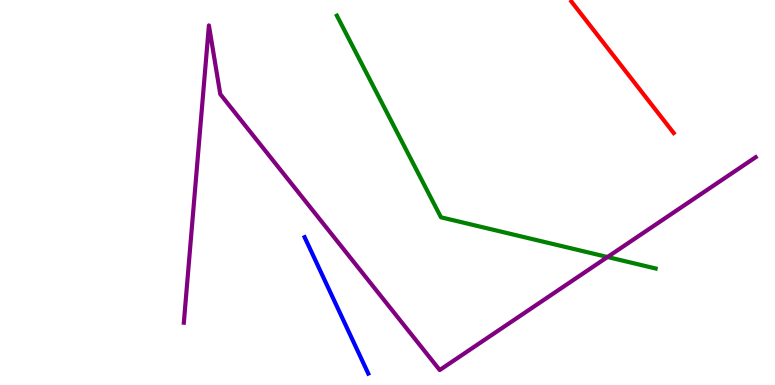[{'lines': ['blue', 'red'], 'intersections': []}, {'lines': ['green', 'red'], 'intersections': []}, {'lines': ['purple', 'red'], 'intersections': []}, {'lines': ['blue', 'green'], 'intersections': []}, {'lines': ['blue', 'purple'], 'intersections': []}, {'lines': ['green', 'purple'], 'intersections': [{'x': 7.84, 'y': 3.32}]}]